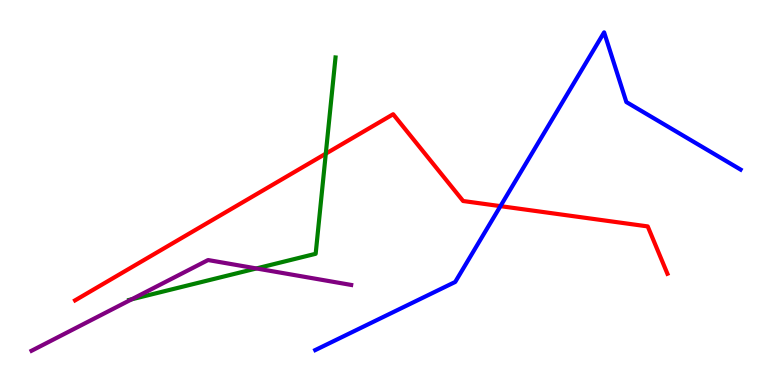[{'lines': ['blue', 'red'], 'intersections': [{'x': 6.46, 'y': 4.65}]}, {'lines': ['green', 'red'], 'intersections': [{'x': 4.2, 'y': 6.01}]}, {'lines': ['purple', 'red'], 'intersections': []}, {'lines': ['blue', 'green'], 'intersections': []}, {'lines': ['blue', 'purple'], 'intersections': []}, {'lines': ['green', 'purple'], 'intersections': [{'x': 1.7, 'y': 2.23}, {'x': 3.31, 'y': 3.03}]}]